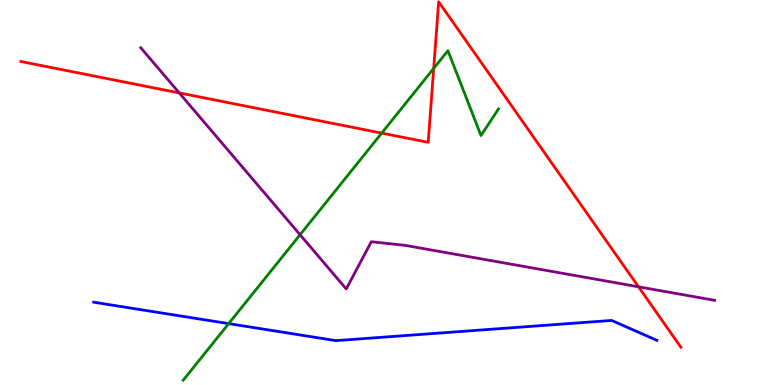[{'lines': ['blue', 'red'], 'intersections': []}, {'lines': ['green', 'red'], 'intersections': [{'x': 4.93, 'y': 6.54}, {'x': 5.6, 'y': 8.22}]}, {'lines': ['purple', 'red'], 'intersections': [{'x': 2.31, 'y': 7.59}, {'x': 8.24, 'y': 2.55}]}, {'lines': ['blue', 'green'], 'intersections': [{'x': 2.95, 'y': 1.59}]}, {'lines': ['blue', 'purple'], 'intersections': []}, {'lines': ['green', 'purple'], 'intersections': [{'x': 3.87, 'y': 3.9}]}]